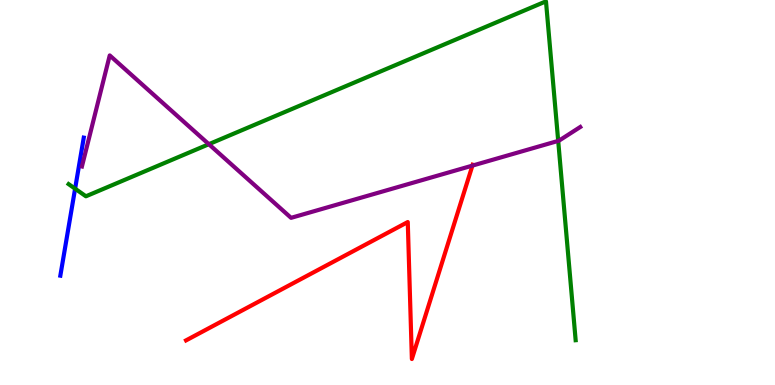[{'lines': ['blue', 'red'], 'intersections': []}, {'lines': ['green', 'red'], 'intersections': []}, {'lines': ['purple', 'red'], 'intersections': [{'x': 6.1, 'y': 5.7}]}, {'lines': ['blue', 'green'], 'intersections': [{'x': 0.969, 'y': 5.1}]}, {'lines': ['blue', 'purple'], 'intersections': []}, {'lines': ['green', 'purple'], 'intersections': [{'x': 2.69, 'y': 6.25}, {'x': 7.2, 'y': 6.34}]}]